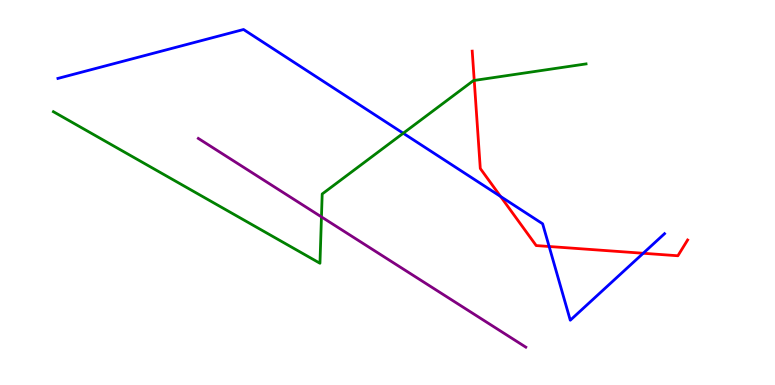[{'lines': ['blue', 'red'], 'intersections': [{'x': 6.46, 'y': 4.9}, {'x': 7.09, 'y': 3.6}, {'x': 8.3, 'y': 3.42}]}, {'lines': ['green', 'red'], 'intersections': [{'x': 6.12, 'y': 7.91}]}, {'lines': ['purple', 'red'], 'intersections': []}, {'lines': ['blue', 'green'], 'intersections': [{'x': 5.2, 'y': 6.54}]}, {'lines': ['blue', 'purple'], 'intersections': []}, {'lines': ['green', 'purple'], 'intersections': [{'x': 4.15, 'y': 4.37}]}]